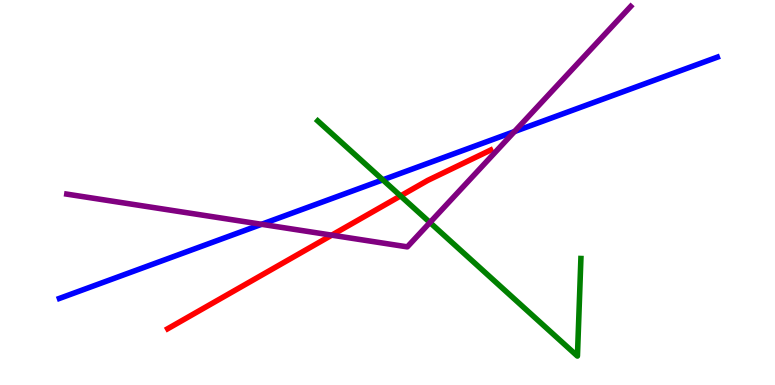[{'lines': ['blue', 'red'], 'intersections': []}, {'lines': ['green', 'red'], 'intersections': [{'x': 5.17, 'y': 4.91}]}, {'lines': ['purple', 'red'], 'intersections': [{'x': 4.28, 'y': 3.89}]}, {'lines': ['blue', 'green'], 'intersections': [{'x': 4.94, 'y': 5.33}]}, {'lines': ['blue', 'purple'], 'intersections': [{'x': 3.38, 'y': 4.17}, {'x': 6.64, 'y': 6.58}]}, {'lines': ['green', 'purple'], 'intersections': [{'x': 5.55, 'y': 4.22}]}]